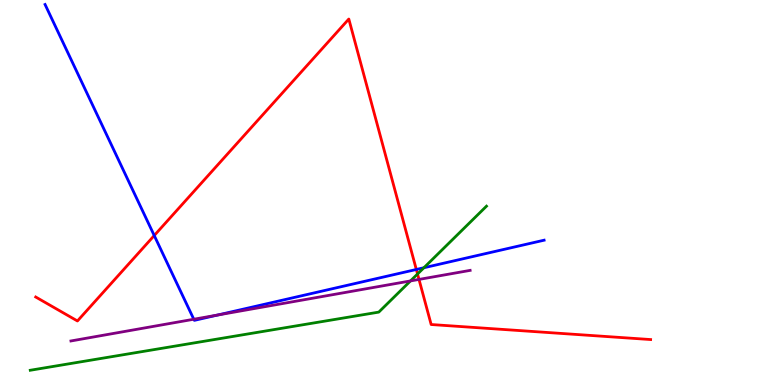[{'lines': ['blue', 'red'], 'intersections': [{'x': 1.99, 'y': 3.88}, {'x': 5.37, 'y': 3.0}]}, {'lines': ['green', 'red'], 'intersections': [{'x': 5.39, 'y': 2.88}]}, {'lines': ['purple', 'red'], 'intersections': [{'x': 5.41, 'y': 2.74}]}, {'lines': ['blue', 'green'], 'intersections': [{'x': 5.47, 'y': 3.05}]}, {'lines': ['blue', 'purple'], 'intersections': [{'x': 2.5, 'y': 1.71}, {'x': 2.81, 'y': 1.82}]}, {'lines': ['green', 'purple'], 'intersections': [{'x': 5.3, 'y': 2.7}]}]